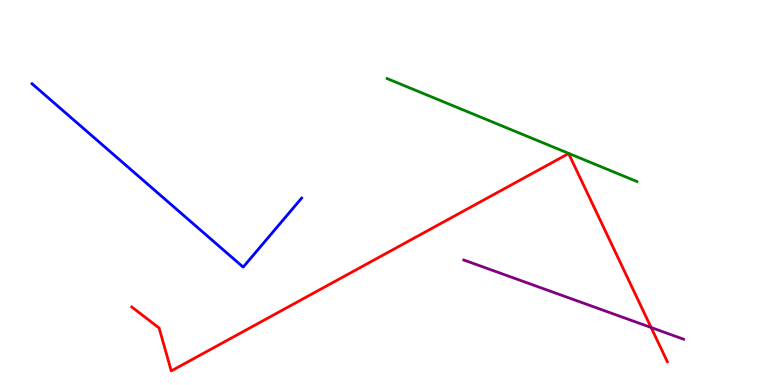[{'lines': ['blue', 'red'], 'intersections': []}, {'lines': ['green', 'red'], 'intersections': []}, {'lines': ['purple', 'red'], 'intersections': [{'x': 8.4, 'y': 1.49}]}, {'lines': ['blue', 'green'], 'intersections': []}, {'lines': ['blue', 'purple'], 'intersections': []}, {'lines': ['green', 'purple'], 'intersections': []}]